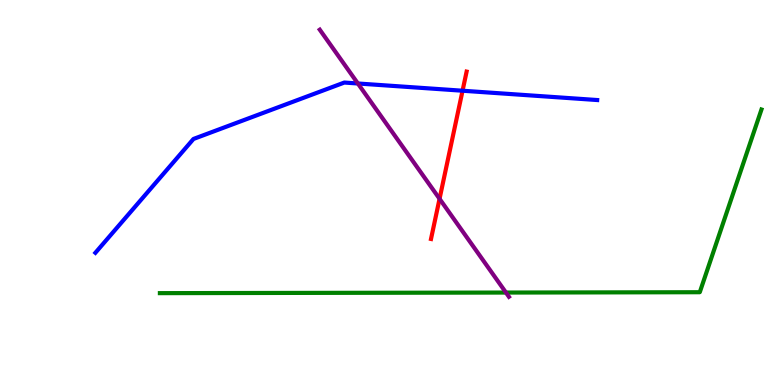[{'lines': ['blue', 'red'], 'intersections': [{'x': 5.97, 'y': 7.64}]}, {'lines': ['green', 'red'], 'intersections': []}, {'lines': ['purple', 'red'], 'intersections': [{'x': 5.67, 'y': 4.84}]}, {'lines': ['blue', 'green'], 'intersections': []}, {'lines': ['blue', 'purple'], 'intersections': [{'x': 4.62, 'y': 7.83}]}, {'lines': ['green', 'purple'], 'intersections': [{'x': 6.53, 'y': 2.4}]}]